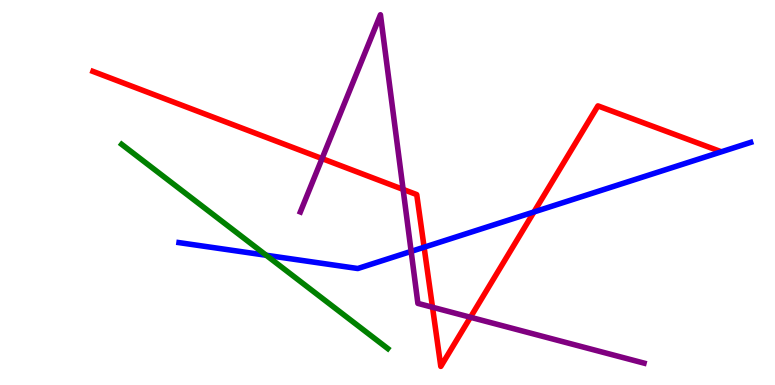[{'lines': ['blue', 'red'], 'intersections': [{'x': 5.47, 'y': 3.58}, {'x': 6.89, 'y': 4.49}]}, {'lines': ['green', 'red'], 'intersections': []}, {'lines': ['purple', 'red'], 'intersections': [{'x': 4.16, 'y': 5.88}, {'x': 5.2, 'y': 5.08}, {'x': 5.58, 'y': 2.02}, {'x': 6.07, 'y': 1.76}]}, {'lines': ['blue', 'green'], 'intersections': [{'x': 3.43, 'y': 3.37}]}, {'lines': ['blue', 'purple'], 'intersections': [{'x': 5.31, 'y': 3.47}]}, {'lines': ['green', 'purple'], 'intersections': []}]